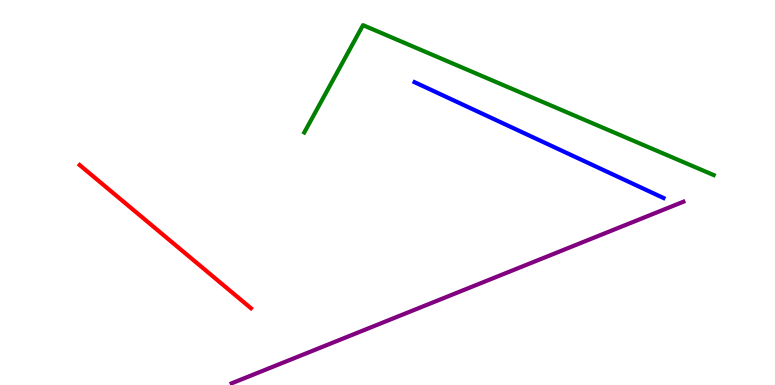[{'lines': ['blue', 'red'], 'intersections': []}, {'lines': ['green', 'red'], 'intersections': []}, {'lines': ['purple', 'red'], 'intersections': []}, {'lines': ['blue', 'green'], 'intersections': []}, {'lines': ['blue', 'purple'], 'intersections': []}, {'lines': ['green', 'purple'], 'intersections': []}]